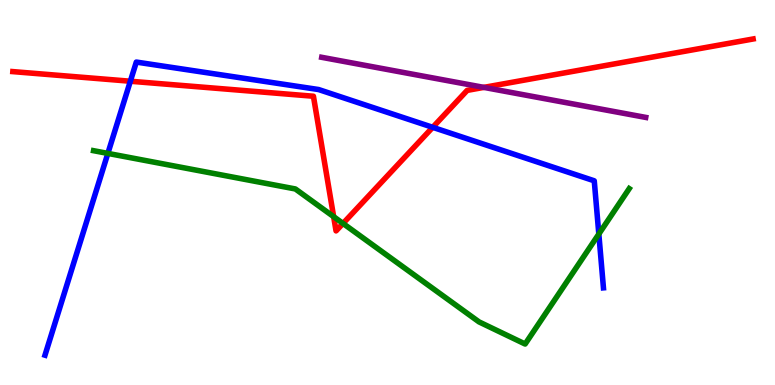[{'lines': ['blue', 'red'], 'intersections': [{'x': 1.68, 'y': 7.89}, {'x': 5.58, 'y': 6.69}]}, {'lines': ['green', 'red'], 'intersections': [{'x': 4.31, 'y': 4.37}, {'x': 4.43, 'y': 4.2}]}, {'lines': ['purple', 'red'], 'intersections': [{'x': 6.24, 'y': 7.73}]}, {'lines': ['blue', 'green'], 'intersections': [{'x': 1.39, 'y': 6.02}, {'x': 7.73, 'y': 3.92}]}, {'lines': ['blue', 'purple'], 'intersections': []}, {'lines': ['green', 'purple'], 'intersections': []}]